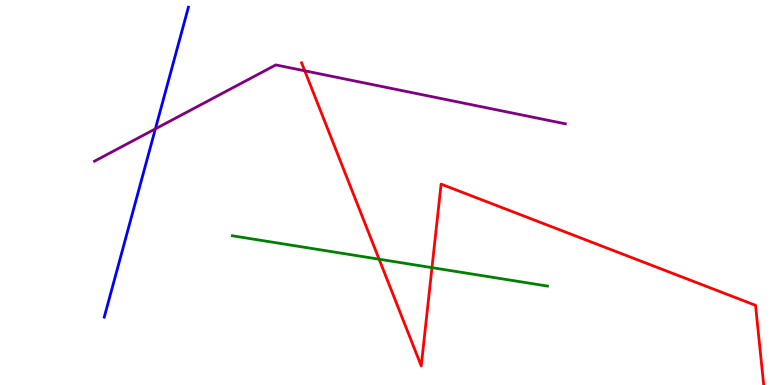[{'lines': ['blue', 'red'], 'intersections': []}, {'lines': ['green', 'red'], 'intersections': [{'x': 4.89, 'y': 3.27}, {'x': 5.57, 'y': 3.05}]}, {'lines': ['purple', 'red'], 'intersections': [{'x': 3.93, 'y': 8.16}]}, {'lines': ['blue', 'green'], 'intersections': []}, {'lines': ['blue', 'purple'], 'intersections': [{'x': 2.0, 'y': 6.65}]}, {'lines': ['green', 'purple'], 'intersections': []}]